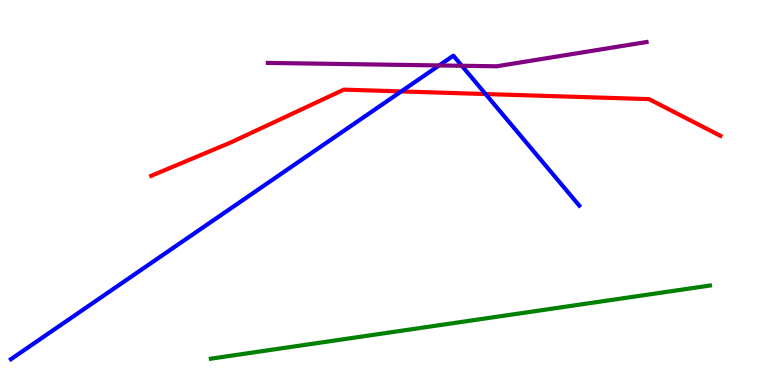[{'lines': ['blue', 'red'], 'intersections': [{'x': 5.18, 'y': 7.63}, {'x': 6.27, 'y': 7.56}]}, {'lines': ['green', 'red'], 'intersections': []}, {'lines': ['purple', 'red'], 'intersections': []}, {'lines': ['blue', 'green'], 'intersections': []}, {'lines': ['blue', 'purple'], 'intersections': [{'x': 5.67, 'y': 8.3}, {'x': 5.96, 'y': 8.29}]}, {'lines': ['green', 'purple'], 'intersections': []}]